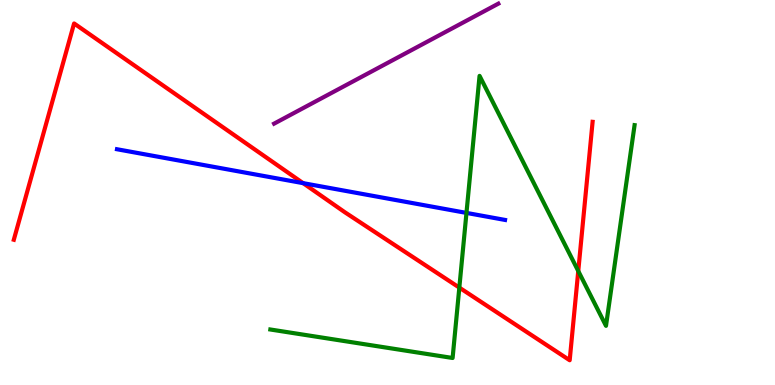[{'lines': ['blue', 'red'], 'intersections': [{'x': 3.91, 'y': 5.24}]}, {'lines': ['green', 'red'], 'intersections': [{'x': 5.93, 'y': 2.53}, {'x': 7.46, 'y': 2.96}]}, {'lines': ['purple', 'red'], 'intersections': []}, {'lines': ['blue', 'green'], 'intersections': [{'x': 6.02, 'y': 4.47}]}, {'lines': ['blue', 'purple'], 'intersections': []}, {'lines': ['green', 'purple'], 'intersections': []}]